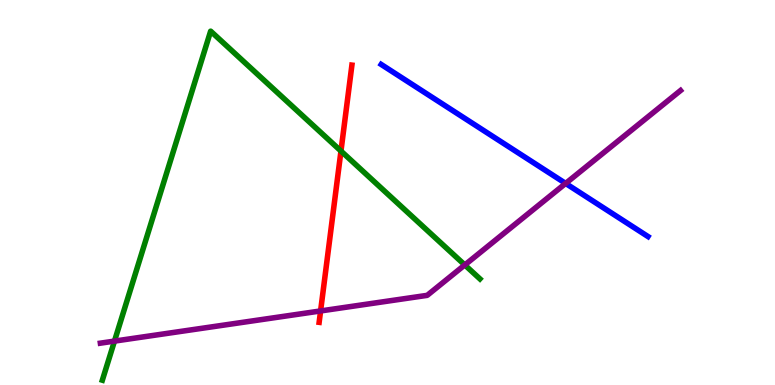[{'lines': ['blue', 'red'], 'intersections': []}, {'lines': ['green', 'red'], 'intersections': [{'x': 4.4, 'y': 6.08}]}, {'lines': ['purple', 'red'], 'intersections': [{'x': 4.14, 'y': 1.92}]}, {'lines': ['blue', 'green'], 'intersections': []}, {'lines': ['blue', 'purple'], 'intersections': [{'x': 7.3, 'y': 5.24}]}, {'lines': ['green', 'purple'], 'intersections': [{'x': 1.48, 'y': 1.14}, {'x': 6.0, 'y': 3.12}]}]